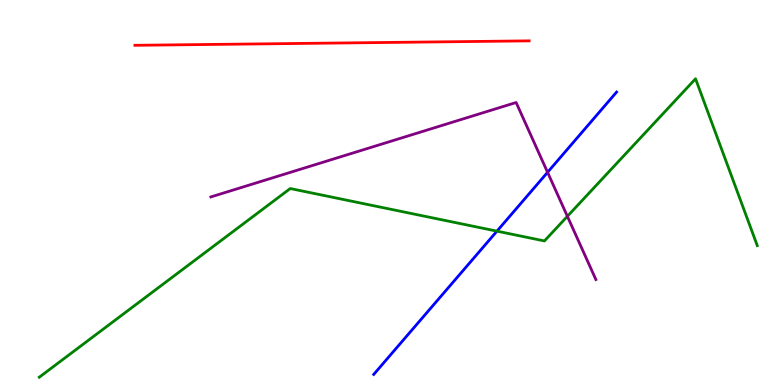[{'lines': ['blue', 'red'], 'intersections': []}, {'lines': ['green', 'red'], 'intersections': []}, {'lines': ['purple', 'red'], 'intersections': []}, {'lines': ['blue', 'green'], 'intersections': [{'x': 6.41, 'y': 4.0}]}, {'lines': ['blue', 'purple'], 'intersections': [{'x': 7.07, 'y': 5.52}]}, {'lines': ['green', 'purple'], 'intersections': [{'x': 7.32, 'y': 4.38}]}]